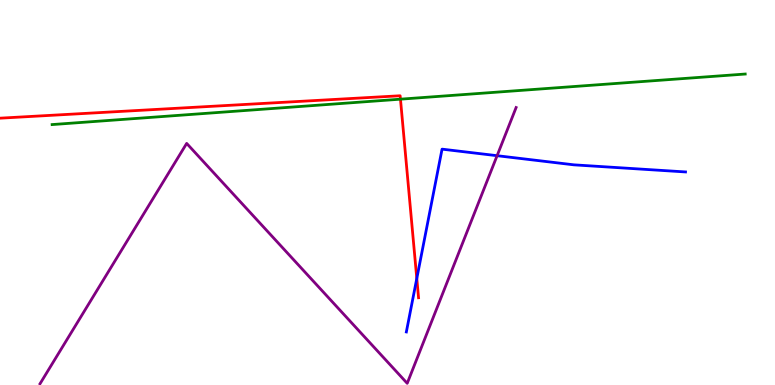[{'lines': ['blue', 'red'], 'intersections': [{'x': 5.38, 'y': 2.77}]}, {'lines': ['green', 'red'], 'intersections': [{'x': 5.17, 'y': 7.42}]}, {'lines': ['purple', 'red'], 'intersections': []}, {'lines': ['blue', 'green'], 'intersections': []}, {'lines': ['blue', 'purple'], 'intersections': [{'x': 6.41, 'y': 5.96}]}, {'lines': ['green', 'purple'], 'intersections': []}]